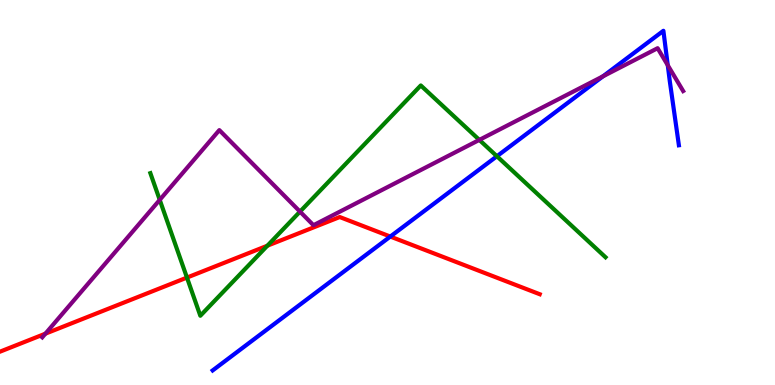[{'lines': ['blue', 'red'], 'intersections': [{'x': 5.04, 'y': 3.86}]}, {'lines': ['green', 'red'], 'intersections': [{'x': 2.41, 'y': 2.79}, {'x': 3.45, 'y': 3.62}]}, {'lines': ['purple', 'red'], 'intersections': [{'x': 0.586, 'y': 1.33}]}, {'lines': ['blue', 'green'], 'intersections': [{'x': 6.41, 'y': 5.94}]}, {'lines': ['blue', 'purple'], 'intersections': [{'x': 7.78, 'y': 8.02}, {'x': 8.62, 'y': 8.31}]}, {'lines': ['green', 'purple'], 'intersections': [{'x': 2.06, 'y': 4.81}, {'x': 3.87, 'y': 4.5}, {'x': 6.18, 'y': 6.37}]}]